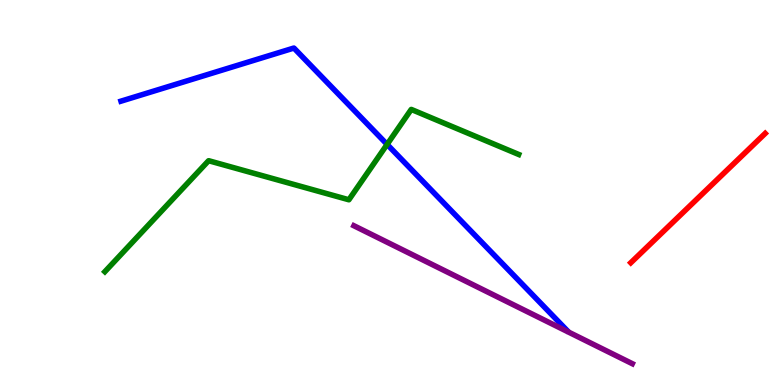[{'lines': ['blue', 'red'], 'intersections': []}, {'lines': ['green', 'red'], 'intersections': []}, {'lines': ['purple', 'red'], 'intersections': []}, {'lines': ['blue', 'green'], 'intersections': [{'x': 4.99, 'y': 6.25}]}, {'lines': ['blue', 'purple'], 'intersections': []}, {'lines': ['green', 'purple'], 'intersections': []}]